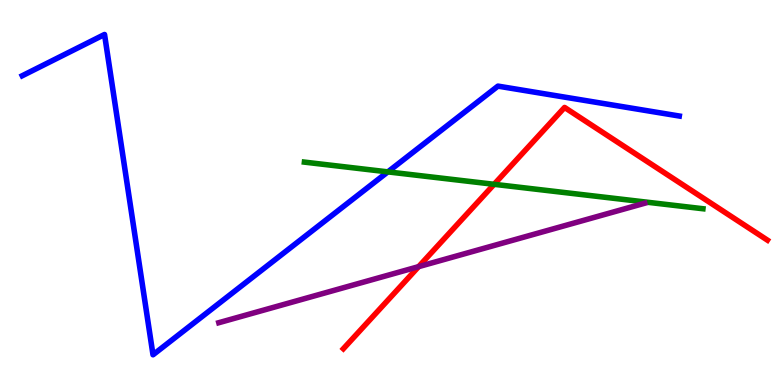[{'lines': ['blue', 'red'], 'intersections': []}, {'lines': ['green', 'red'], 'intersections': [{'x': 6.38, 'y': 5.21}]}, {'lines': ['purple', 'red'], 'intersections': [{'x': 5.4, 'y': 3.07}]}, {'lines': ['blue', 'green'], 'intersections': [{'x': 5.0, 'y': 5.54}]}, {'lines': ['blue', 'purple'], 'intersections': []}, {'lines': ['green', 'purple'], 'intersections': []}]